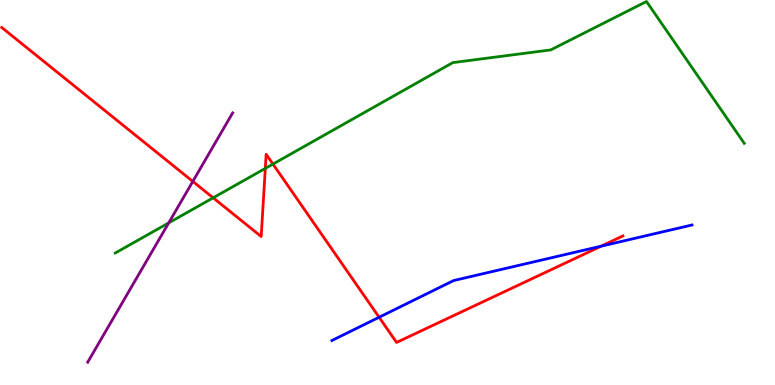[{'lines': ['blue', 'red'], 'intersections': [{'x': 4.89, 'y': 1.76}, {'x': 7.76, 'y': 3.61}]}, {'lines': ['green', 'red'], 'intersections': [{'x': 2.75, 'y': 4.86}, {'x': 3.42, 'y': 5.63}, {'x': 3.52, 'y': 5.74}]}, {'lines': ['purple', 'red'], 'intersections': [{'x': 2.49, 'y': 5.29}]}, {'lines': ['blue', 'green'], 'intersections': []}, {'lines': ['blue', 'purple'], 'intersections': []}, {'lines': ['green', 'purple'], 'intersections': [{'x': 2.18, 'y': 4.21}]}]